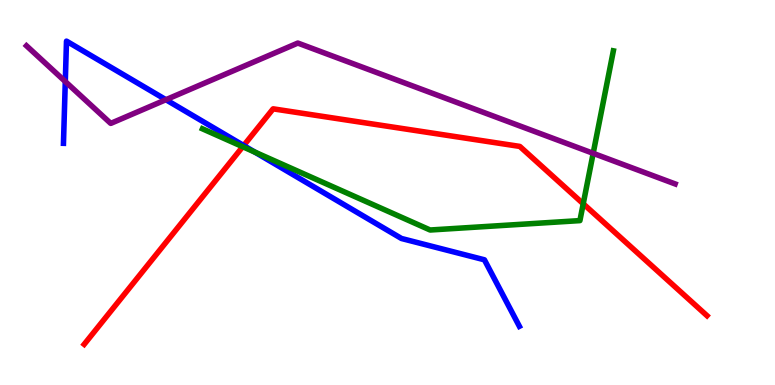[{'lines': ['blue', 'red'], 'intersections': [{'x': 3.14, 'y': 6.22}]}, {'lines': ['green', 'red'], 'intersections': [{'x': 3.13, 'y': 6.19}, {'x': 7.53, 'y': 4.71}]}, {'lines': ['purple', 'red'], 'intersections': []}, {'lines': ['blue', 'green'], 'intersections': [{'x': 3.29, 'y': 6.05}]}, {'lines': ['blue', 'purple'], 'intersections': [{'x': 0.842, 'y': 7.88}, {'x': 2.14, 'y': 7.41}]}, {'lines': ['green', 'purple'], 'intersections': [{'x': 7.65, 'y': 6.02}]}]